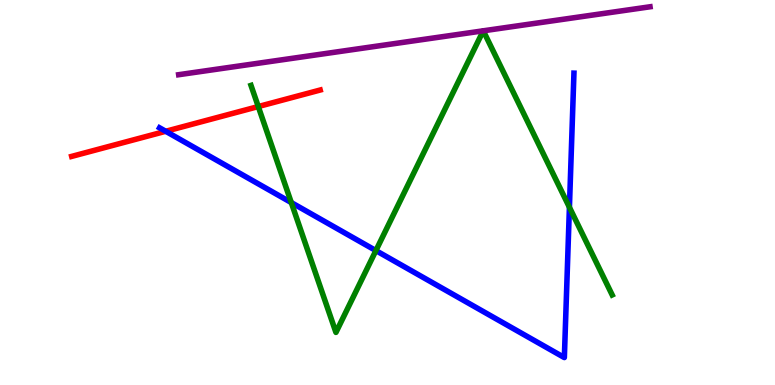[{'lines': ['blue', 'red'], 'intersections': [{'x': 2.14, 'y': 6.59}]}, {'lines': ['green', 'red'], 'intersections': [{'x': 3.33, 'y': 7.23}]}, {'lines': ['purple', 'red'], 'intersections': []}, {'lines': ['blue', 'green'], 'intersections': [{'x': 3.76, 'y': 4.74}, {'x': 4.85, 'y': 3.49}, {'x': 7.35, 'y': 4.62}]}, {'lines': ['blue', 'purple'], 'intersections': []}, {'lines': ['green', 'purple'], 'intersections': [{'x': 6.24, 'y': 9.2}, {'x': 6.24, 'y': 9.2}]}]